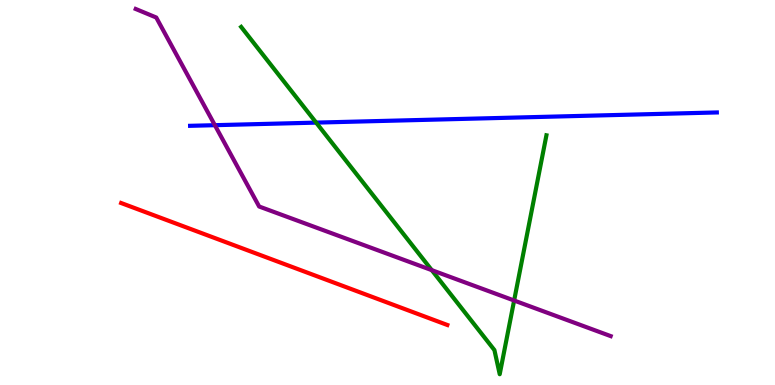[{'lines': ['blue', 'red'], 'intersections': []}, {'lines': ['green', 'red'], 'intersections': []}, {'lines': ['purple', 'red'], 'intersections': []}, {'lines': ['blue', 'green'], 'intersections': [{'x': 4.08, 'y': 6.82}]}, {'lines': ['blue', 'purple'], 'intersections': [{'x': 2.77, 'y': 6.75}]}, {'lines': ['green', 'purple'], 'intersections': [{'x': 5.57, 'y': 2.98}, {'x': 6.63, 'y': 2.19}]}]